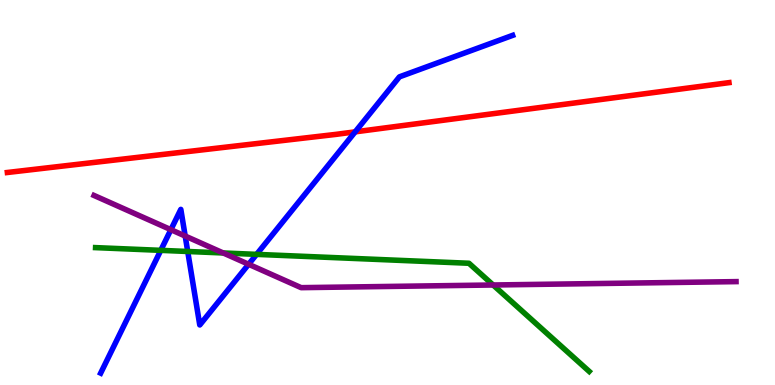[{'lines': ['blue', 'red'], 'intersections': [{'x': 4.58, 'y': 6.58}]}, {'lines': ['green', 'red'], 'intersections': []}, {'lines': ['purple', 'red'], 'intersections': []}, {'lines': ['blue', 'green'], 'intersections': [{'x': 2.07, 'y': 3.5}, {'x': 2.42, 'y': 3.47}, {'x': 3.31, 'y': 3.39}]}, {'lines': ['blue', 'purple'], 'intersections': [{'x': 2.2, 'y': 4.03}, {'x': 2.39, 'y': 3.87}, {'x': 3.21, 'y': 3.14}]}, {'lines': ['green', 'purple'], 'intersections': [{'x': 2.88, 'y': 3.43}, {'x': 6.36, 'y': 2.6}]}]